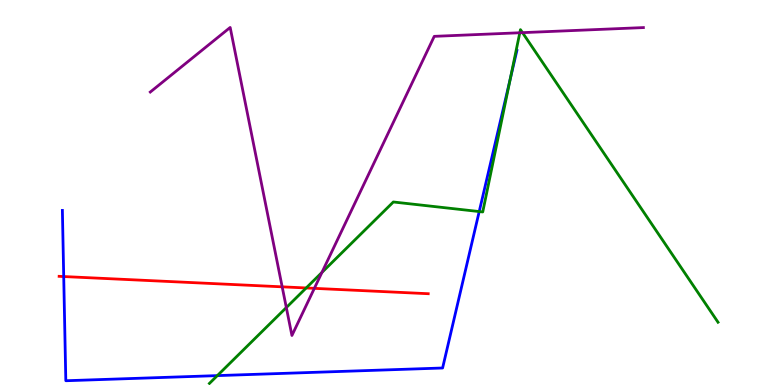[{'lines': ['blue', 'red'], 'intersections': [{'x': 0.822, 'y': 2.82}]}, {'lines': ['green', 'red'], 'intersections': [{'x': 3.95, 'y': 2.52}]}, {'lines': ['purple', 'red'], 'intersections': [{'x': 3.64, 'y': 2.55}, {'x': 4.06, 'y': 2.51}]}, {'lines': ['blue', 'green'], 'intersections': [{'x': 2.8, 'y': 0.244}, {'x': 6.18, 'y': 4.51}, {'x': 6.58, 'y': 7.95}]}, {'lines': ['blue', 'purple'], 'intersections': []}, {'lines': ['green', 'purple'], 'intersections': [{'x': 3.69, 'y': 2.01}, {'x': 4.15, 'y': 2.92}, {'x': 6.71, 'y': 9.15}, {'x': 6.74, 'y': 9.15}]}]